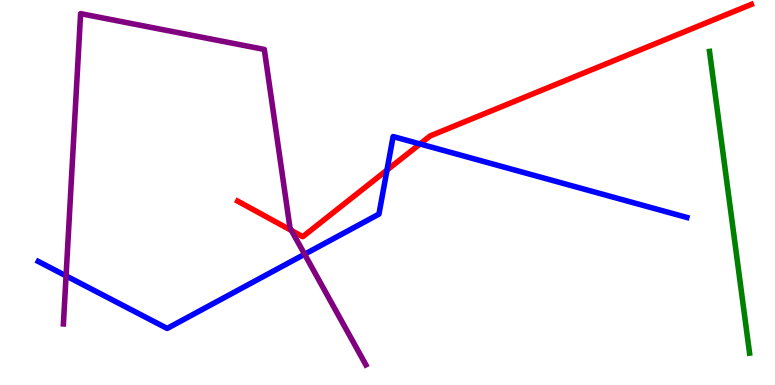[{'lines': ['blue', 'red'], 'intersections': [{'x': 4.99, 'y': 5.58}, {'x': 5.42, 'y': 6.26}]}, {'lines': ['green', 'red'], 'intersections': []}, {'lines': ['purple', 'red'], 'intersections': [{'x': 3.76, 'y': 4.01}]}, {'lines': ['blue', 'green'], 'intersections': []}, {'lines': ['blue', 'purple'], 'intersections': [{'x': 0.852, 'y': 2.83}, {'x': 3.93, 'y': 3.4}]}, {'lines': ['green', 'purple'], 'intersections': []}]